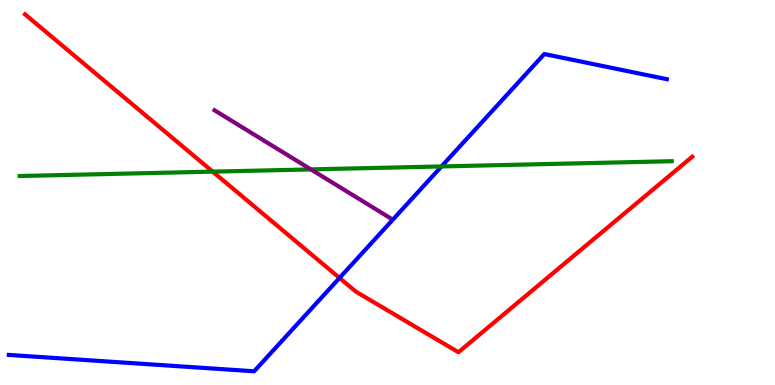[{'lines': ['blue', 'red'], 'intersections': [{'x': 4.38, 'y': 2.78}]}, {'lines': ['green', 'red'], 'intersections': [{'x': 2.74, 'y': 5.54}]}, {'lines': ['purple', 'red'], 'intersections': []}, {'lines': ['blue', 'green'], 'intersections': [{'x': 5.7, 'y': 5.68}]}, {'lines': ['blue', 'purple'], 'intersections': []}, {'lines': ['green', 'purple'], 'intersections': [{'x': 4.01, 'y': 5.6}]}]